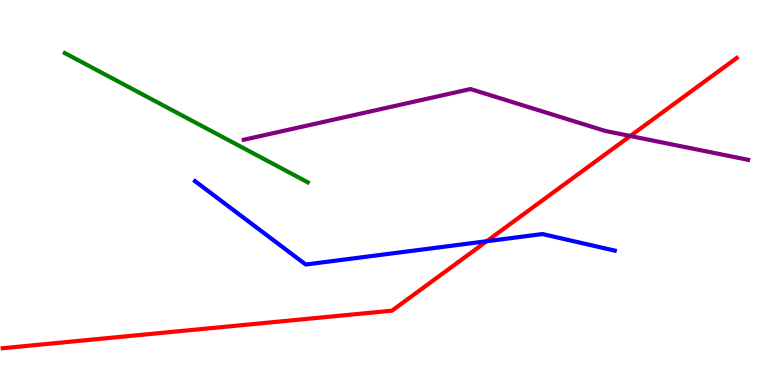[{'lines': ['blue', 'red'], 'intersections': [{'x': 6.28, 'y': 3.73}]}, {'lines': ['green', 'red'], 'intersections': []}, {'lines': ['purple', 'red'], 'intersections': [{'x': 8.13, 'y': 6.47}]}, {'lines': ['blue', 'green'], 'intersections': []}, {'lines': ['blue', 'purple'], 'intersections': []}, {'lines': ['green', 'purple'], 'intersections': []}]